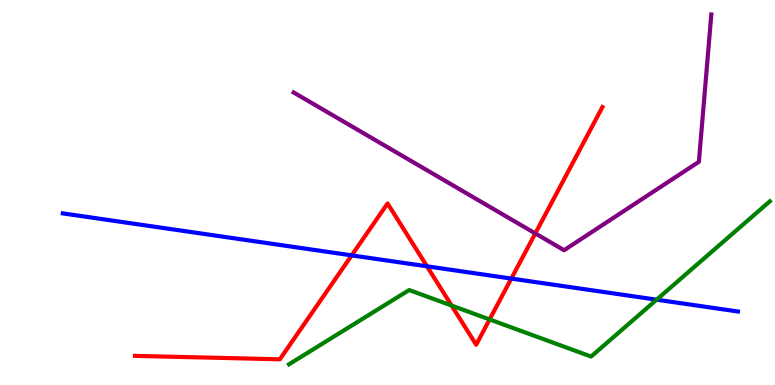[{'lines': ['blue', 'red'], 'intersections': [{'x': 4.54, 'y': 3.37}, {'x': 5.51, 'y': 3.08}, {'x': 6.6, 'y': 2.76}]}, {'lines': ['green', 'red'], 'intersections': [{'x': 5.83, 'y': 2.06}, {'x': 6.32, 'y': 1.7}]}, {'lines': ['purple', 'red'], 'intersections': [{'x': 6.91, 'y': 3.94}]}, {'lines': ['blue', 'green'], 'intersections': [{'x': 8.47, 'y': 2.22}]}, {'lines': ['blue', 'purple'], 'intersections': []}, {'lines': ['green', 'purple'], 'intersections': []}]